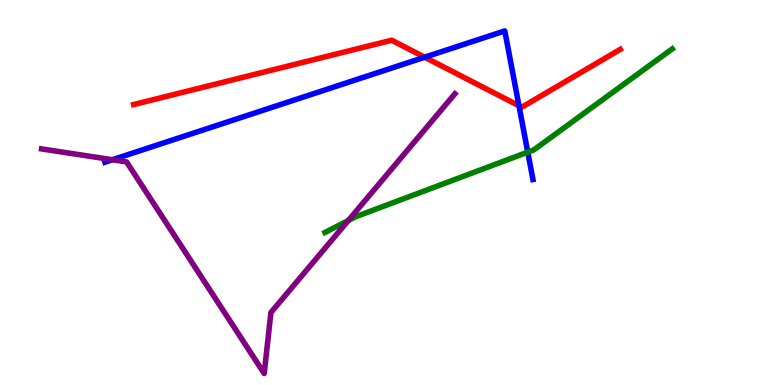[{'lines': ['blue', 'red'], 'intersections': [{'x': 5.48, 'y': 8.51}, {'x': 6.7, 'y': 7.25}]}, {'lines': ['green', 'red'], 'intersections': []}, {'lines': ['purple', 'red'], 'intersections': []}, {'lines': ['blue', 'green'], 'intersections': [{'x': 6.81, 'y': 6.05}]}, {'lines': ['blue', 'purple'], 'intersections': [{'x': 1.45, 'y': 5.85}]}, {'lines': ['green', 'purple'], 'intersections': [{'x': 4.49, 'y': 4.27}]}]